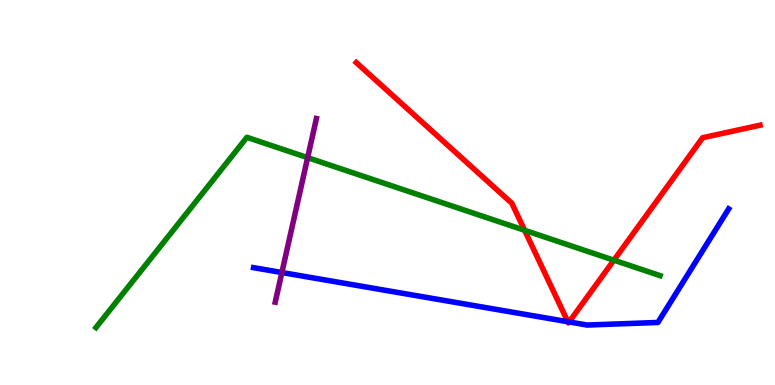[{'lines': ['blue', 'red'], 'intersections': [{'x': 7.33, 'y': 1.64}, {'x': 7.34, 'y': 1.64}]}, {'lines': ['green', 'red'], 'intersections': [{'x': 6.77, 'y': 4.02}, {'x': 7.92, 'y': 3.24}]}, {'lines': ['purple', 'red'], 'intersections': []}, {'lines': ['blue', 'green'], 'intersections': []}, {'lines': ['blue', 'purple'], 'intersections': [{'x': 3.64, 'y': 2.92}]}, {'lines': ['green', 'purple'], 'intersections': [{'x': 3.97, 'y': 5.91}]}]